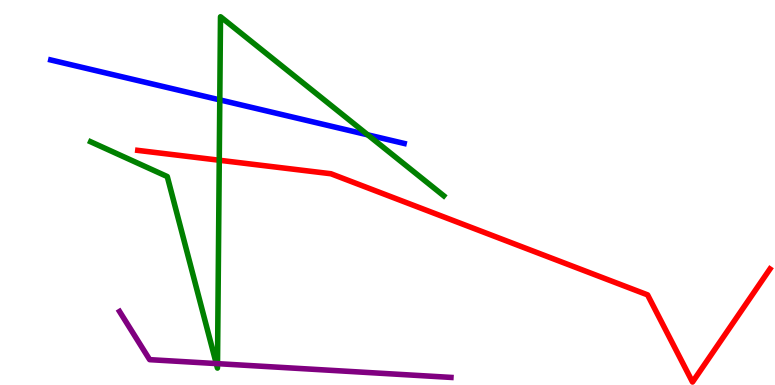[{'lines': ['blue', 'red'], 'intersections': []}, {'lines': ['green', 'red'], 'intersections': [{'x': 2.83, 'y': 5.84}]}, {'lines': ['purple', 'red'], 'intersections': []}, {'lines': ['blue', 'green'], 'intersections': [{'x': 2.84, 'y': 7.41}, {'x': 4.75, 'y': 6.5}]}, {'lines': ['blue', 'purple'], 'intersections': []}, {'lines': ['green', 'purple'], 'intersections': [{'x': 2.79, 'y': 0.556}, {'x': 2.81, 'y': 0.555}]}]